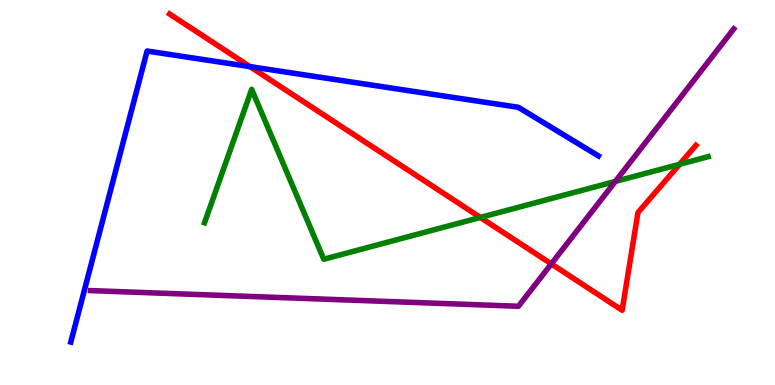[{'lines': ['blue', 'red'], 'intersections': [{'x': 3.23, 'y': 8.27}]}, {'lines': ['green', 'red'], 'intersections': [{'x': 6.2, 'y': 4.35}, {'x': 8.77, 'y': 5.73}]}, {'lines': ['purple', 'red'], 'intersections': [{'x': 7.11, 'y': 3.15}]}, {'lines': ['blue', 'green'], 'intersections': []}, {'lines': ['blue', 'purple'], 'intersections': []}, {'lines': ['green', 'purple'], 'intersections': [{'x': 7.94, 'y': 5.29}]}]